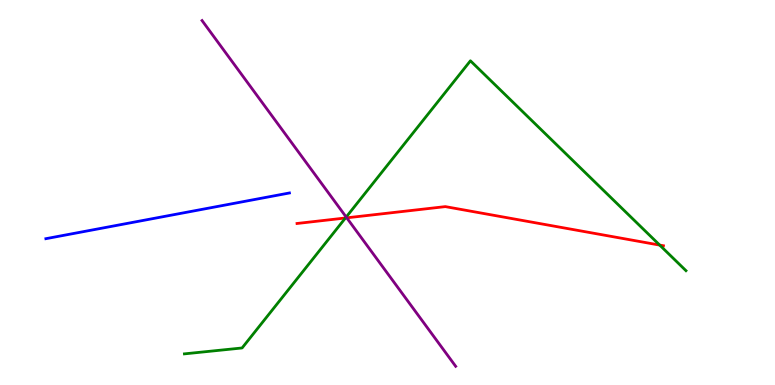[{'lines': ['blue', 'red'], 'intersections': []}, {'lines': ['green', 'red'], 'intersections': [{'x': 4.46, 'y': 4.34}, {'x': 8.51, 'y': 3.63}]}, {'lines': ['purple', 'red'], 'intersections': [{'x': 4.47, 'y': 4.34}]}, {'lines': ['blue', 'green'], 'intersections': []}, {'lines': ['blue', 'purple'], 'intersections': []}, {'lines': ['green', 'purple'], 'intersections': [{'x': 4.47, 'y': 4.36}]}]